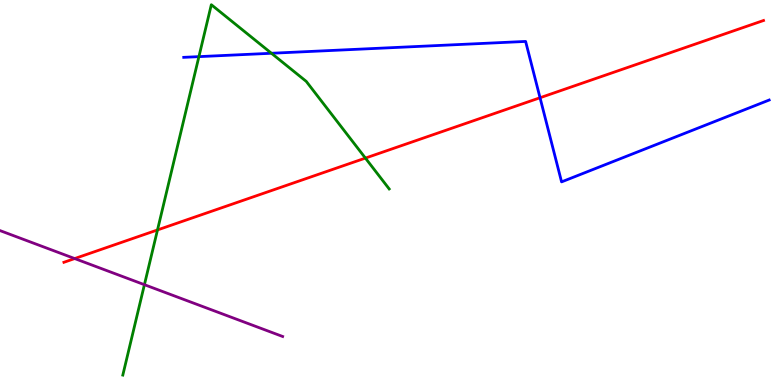[{'lines': ['blue', 'red'], 'intersections': [{'x': 6.97, 'y': 7.46}]}, {'lines': ['green', 'red'], 'intersections': [{'x': 2.03, 'y': 4.03}, {'x': 4.71, 'y': 5.89}]}, {'lines': ['purple', 'red'], 'intersections': [{'x': 0.964, 'y': 3.28}]}, {'lines': ['blue', 'green'], 'intersections': [{'x': 2.57, 'y': 8.53}, {'x': 3.5, 'y': 8.62}]}, {'lines': ['blue', 'purple'], 'intersections': []}, {'lines': ['green', 'purple'], 'intersections': [{'x': 1.86, 'y': 2.61}]}]